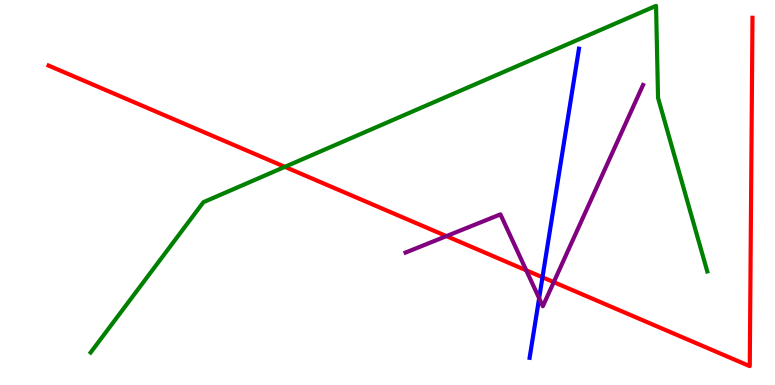[{'lines': ['blue', 'red'], 'intersections': [{'x': 7.0, 'y': 2.8}]}, {'lines': ['green', 'red'], 'intersections': [{'x': 3.68, 'y': 5.67}]}, {'lines': ['purple', 'red'], 'intersections': [{'x': 5.76, 'y': 3.87}, {'x': 6.79, 'y': 2.98}, {'x': 7.15, 'y': 2.67}]}, {'lines': ['blue', 'green'], 'intersections': []}, {'lines': ['blue', 'purple'], 'intersections': [{'x': 6.96, 'y': 2.25}]}, {'lines': ['green', 'purple'], 'intersections': []}]